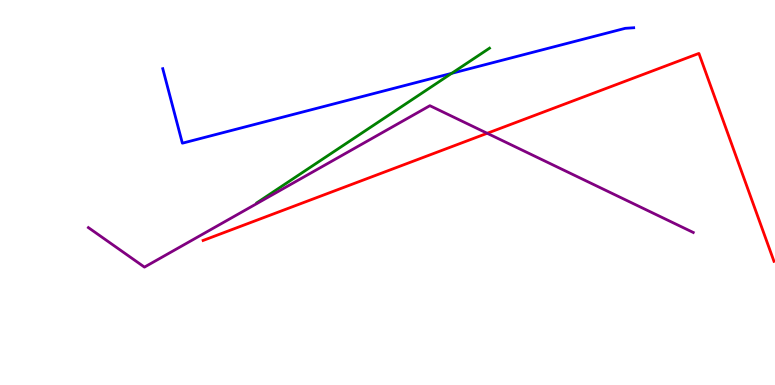[{'lines': ['blue', 'red'], 'intersections': []}, {'lines': ['green', 'red'], 'intersections': []}, {'lines': ['purple', 'red'], 'intersections': [{'x': 6.29, 'y': 6.54}]}, {'lines': ['blue', 'green'], 'intersections': [{'x': 5.83, 'y': 8.09}]}, {'lines': ['blue', 'purple'], 'intersections': []}, {'lines': ['green', 'purple'], 'intersections': []}]